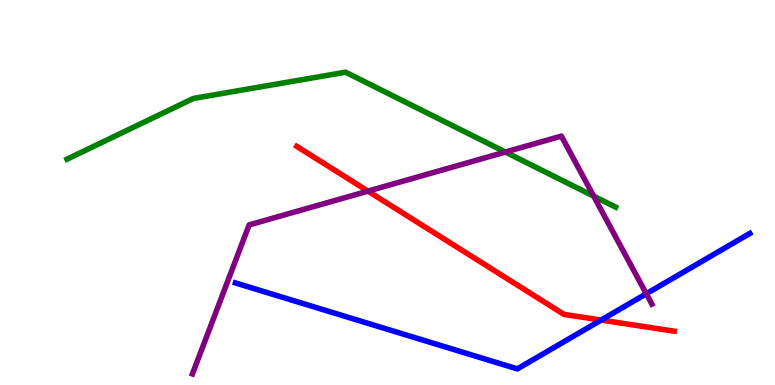[{'lines': ['blue', 'red'], 'intersections': [{'x': 7.76, 'y': 1.69}]}, {'lines': ['green', 'red'], 'intersections': []}, {'lines': ['purple', 'red'], 'intersections': [{'x': 4.75, 'y': 5.04}]}, {'lines': ['blue', 'green'], 'intersections': []}, {'lines': ['blue', 'purple'], 'intersections': [{'x': 8.34, 'y': 2.37}]}, {'lines': ['green', 'purple'], 'intersections': [{'x': 6.52, 'y': 6.05}, {'x': 7.66, 'y': 4.9}]}]